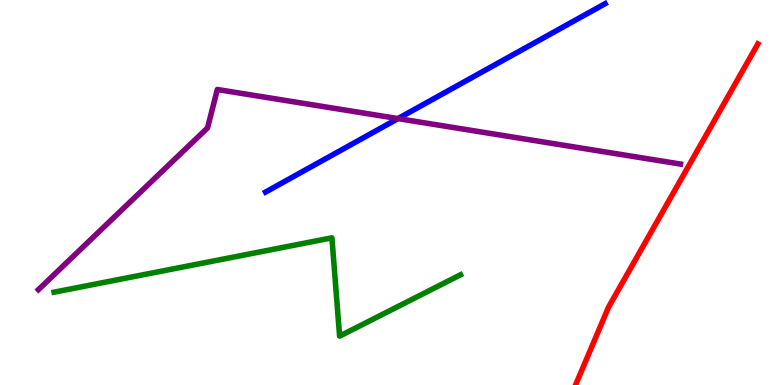[{'lines': ['blue', 'red'], 'intersections': []}, {'lines': ['green', 'red'], 'intersections': []}, {'lines': ['purple', 'red'], 'intersections': []}, {'lines': ['blue', 'green'], 'intersections': []}, {'lines': ['blue', 'purple'], 'intersections': [{'x': 5.14, 'y': 6.92}]}, {'lines': ['green', 'purple'], 'intersections': []}]